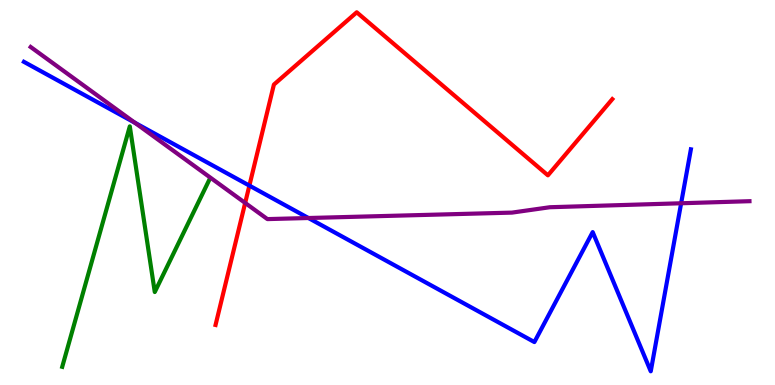[{'lines': ['blue', 'red'], 'intersections': [{'x': 3.22, 'y': 5.18}]}, {'lines': ['green', 'red'], 'intersections': []}, {'lines': ['purple', 'red'], 'intersections': [{'x': 3.16, 'y': 4.73}]}, {'lines': ['blue', 'green'], 'intersections': []}, {'lines': ['blue', 'purple'], 'intersections': [{'x': 1.74, 'y': 6.81}, {'x': 3.98, 'y': 4.34}, {'x': 8.79, 'y': 4.72}]}, {'lines': ['green', 'purple'], 'intersections': []}]